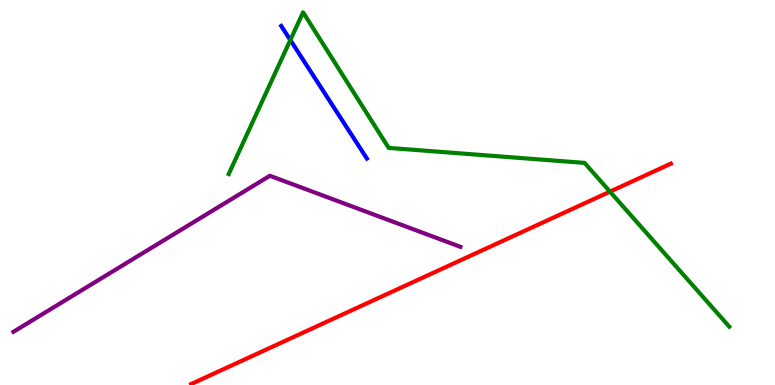[{'lines': ['blue', 'red'], 'intersections': []}, {'lines': ['green', 'red'], 'intersections': [{'x': 7.87, 'y': 5.02}]}, {'lines': ['purple', 'red'], 'intersections': []}, {'lines': ['blue', 'green'], 'intersections': [{'x': 3.75, 'y': 8.96}]}, {'lines': ['blue', 'purple'], 'intersections': []}, {'lines': ['green', 'purple'], 'intersections': []}]